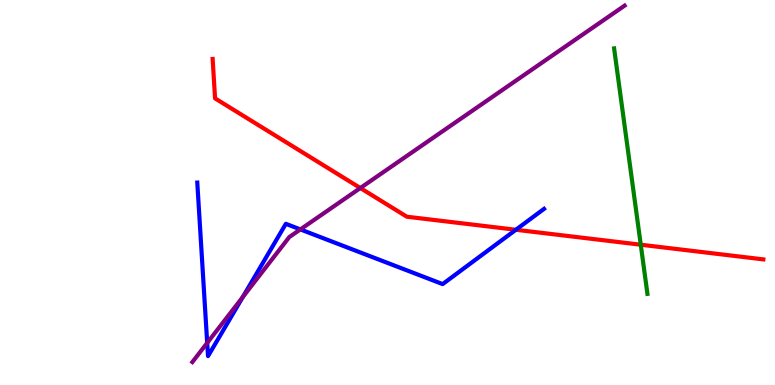[{'lines': ['blue', 'red'], 'intersections': [{'x': 6.66, 'y': 4.03}]}, {'lines': ['green', 'red'], 'intersections': [{'x': 8.27, 'y': 3.64}]}, {'lines': ['purple', 'red'], 'intersections': [{'x': 4.65, 'y': 5.12}]}, {'lines': ['blue', 'green'], 'intersections': []}, {'lines': ['blue', 'purple'], 'intersections': [{'x': 2.67, 'y': 1.09}, {'x': 3.13, 'y': 2.29}, {'x': 3.88, 'y': 4.04}]}, {'lines': ['green', 'purple'], 'intersections': []}]